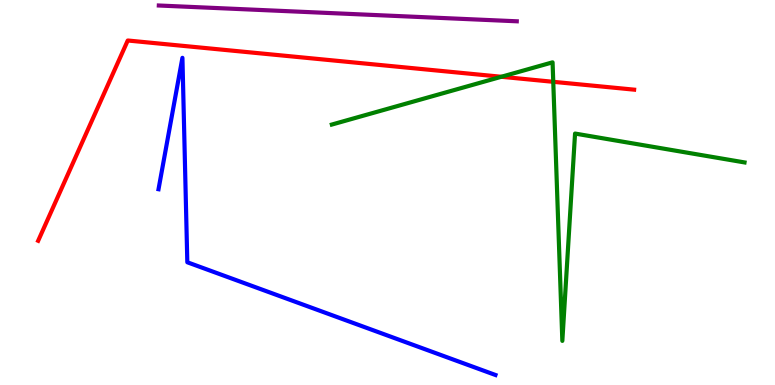[{'lines': ['blue', 'red'], 'intersections': []}, {'lines': ['green', 'red'], 'intersections': [{'x': 6.47, 'y': 8.01}, {'x': 7.14, 'y': 7.88}]}, {'lines': ['purple', 'red'], 'intersections': []}, {'lines': ['blue', 'green'], 'intersections': []}, {'lines': ['blue', 'purple'], 'intersections': []}, {'lines': ['green', 'purple'], 'intersections': []}]